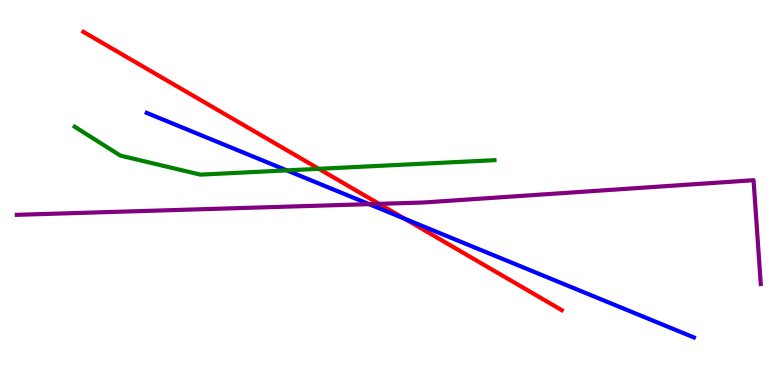[{'lines': ['blue', 'red'], 'intersections': [{'x': 5.22, 'y': 4.32}]}, {'lines': ['green', 'red'], 'intersections': [{'x': 4.11, 'y': 5.62}]}, {'lines': ['purple', 'red'], 'intersections': [{'x': 4.89, 'y': 4.71}]}, {'lines': ['blue', 'green'], 'intersections': [{'x': 3.7, 'y': 5.57}]}, {'lines': ['blue', 'purple'], 'intersections': [{'x': 4.76, 'y': 4.7}]}, {'lines': ['green', 'purple'], 'intersections': []}]